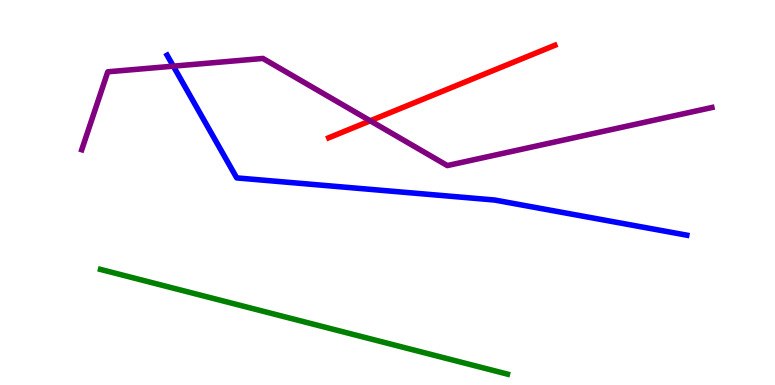[{'lines': ['blue', 'red'], 'intersections': []}, {'lines': ['green', 'red'], 'intersections': []}, {'lines': ['purple', 'red'], 'intersections': [{'x': 4.78, 'y': 6.86}]}, {'lines': ['blue', 'green'], 'intersections': []}, {'lines': ['blue', 'purple'], 'intersections': [{'x': 2.24, 'y': 8.28}]}, {'lines': ['green', 'purple'], 'intersections': []}]